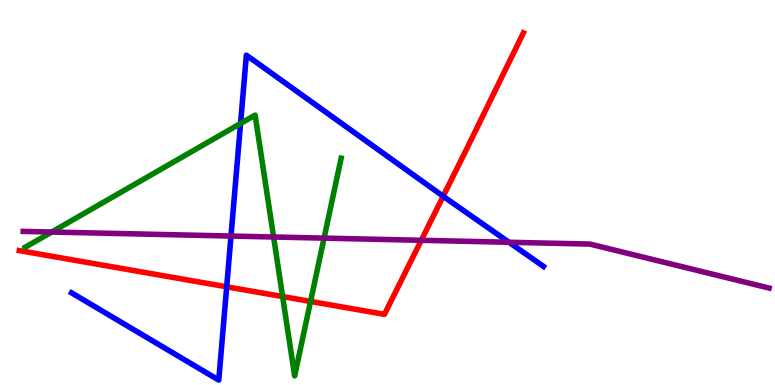[{'lines': ['blue', 'red'], 'intersections': [{'x': 2.93, 'y': 2.55}, {'x': 5.72, 'y': 4.9}]}, {'lines': ['green', 'red'], 'intersections': [{'x': 3.65, 'y': 2.3}, {'x': 4.01, 'y': 2.17}]}, {'lines': ['purple', 'red'], 'intersections': [{'x': 5.44, 'y': 3.76}]}, {'lines': ['blue', 'green'], 'intersections': [{'x': 3.1, 'y': 6.79}]}, {'lines': ['blue', 'purple'], 'intersections': [{'x': 2.98, 'y': 3.87}, {'x': 6.57, 'y': 3.71}]}, {'lines': ['green', 'purple'], 'intersections': [{'x': 0.667, 'y': 3.97}, {'x': 3.53, 'y': 3.84}, {'x': 4.18, 'y': 3.81}]}]